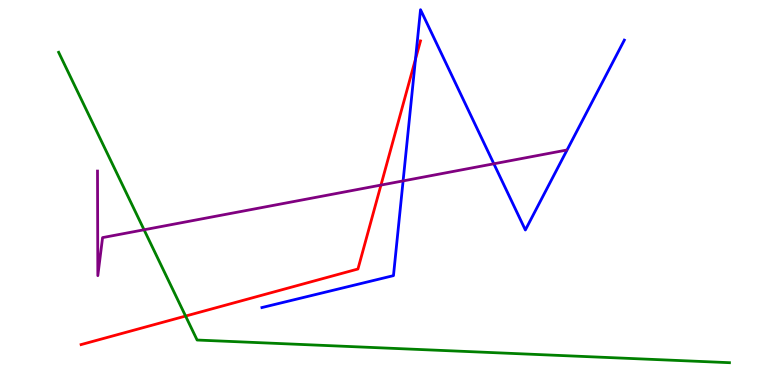[{'lines': ['blue', 'red'], 'intersections': [{'x': 5.36, 'y': 8.46}]}, {'lines': ['green', 'red'], 'intersections': [{'x': 2.39, 'y': 1.79}]}, {'lines': ['purple', 'red'], 'intersections': [{'x': 4.92, 'y': 5.19}]}, {'lines': ['blue', 'green'], 'intersections': []}, {'lines': ['blue', 'purple'], 'intersections': [{'x': 5.2, 'y': 5.3}, {'x': 6.37, 'y': 5.75}]}, {'lines': ['green', 'purple'], 'intersections': [{'x': 1.86, 'y': 4.03}]}]